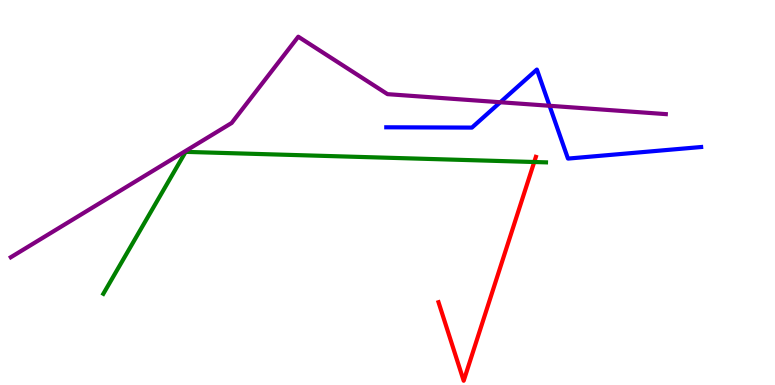[{'lines': ['blue', 'red'], 'intersections': []}, {'lines': ['green', 'red'], 'intersections': [{'x': 6.89, 'y': 5.79}]}, {'lines': ['purple', 'red'], 'intersections': []}, {'lines': ['blue', 'green'], 'intersections': []}, {'lines': ['blue', 'purple'], 'intersections': [{'x': 6.46, 'y': 7.34}, {'x': 7.09, 'y': 7.25}]}, {'lines': ['green', 'purple'], 'intersections': []}]